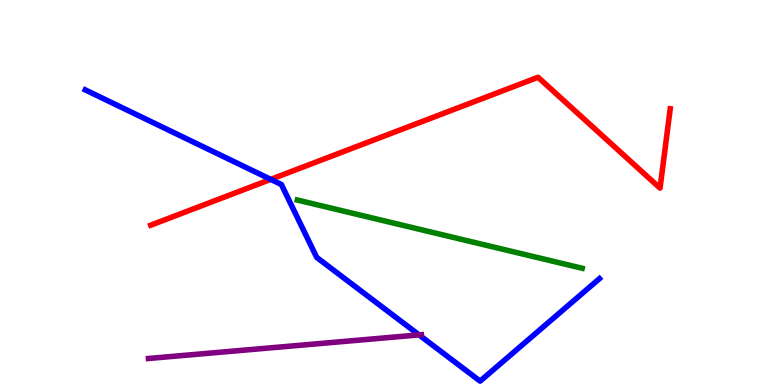[{'lines': ['blue', 'red'], 'intersections': [{'x': 3.49, 'y': 5.34}]}, {'lines': ['green', 'red'], 'intersections': []}, {'lines': ['purple', 'red'], 'intersections': []}, {'lines': ['blue', 'green'], 'intersections': []}, {'lines': ['blue', 'purple'], 'intersections': [{'x': 5.41, 'y': 1.3}]}, {'lines': ['green', 'purple'], 'intersections': []}]